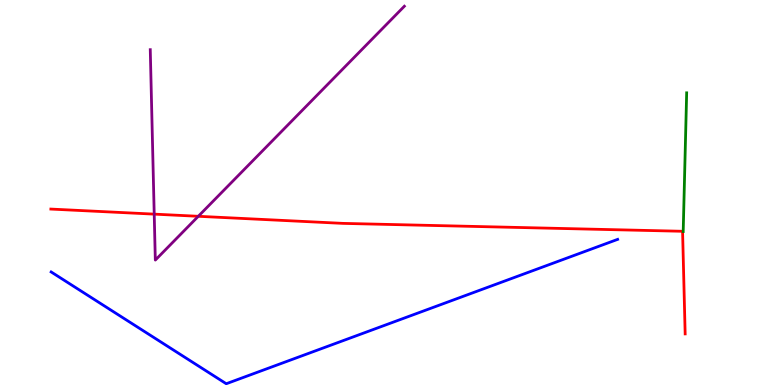[{'lines': ['blue', 'red'], 'intersections': []}, {'lines': ['green', 'red'], 'intersections': []}, {'lines': ['purple', 'red'], 'intersections': [{'x': 1.99, 'y': 4.44}, {'x': 2.56, 'y': 4.38}]}, {'lines': ['blue', 'green'], 'intersections': []}, {'lines': ['blue', 'purple'], 'intersections': []}, {'lines': ['green', 'purple'], 'intersections': []}]